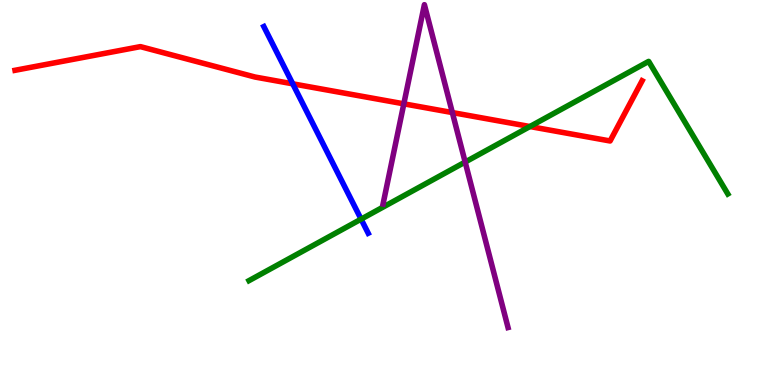[{'lines': ['blue', 'red'], 'intersections': [{'x': 3.78, 'y': 7.82}]}, {'lines': ['green', 'red'], 'intersections': [{'x': 6.84, 'y': 6.71}]}, {'lines': ['purple', 'red'], 'intersections': [{'x': 5.21, 'y': 7.3}, {'x': 5.84, 'y': 7.08}]}, {'lines': ['blue', 'green'], 'intersections': [{'x': 4.66, 'y': 4.31}]}, {'lines': ['blue', 'purple'], 'intersections': []}, {'lines': ['green', 'purple'], 'intersections': [{'x': 6.0, 'y': 5.79}]}]